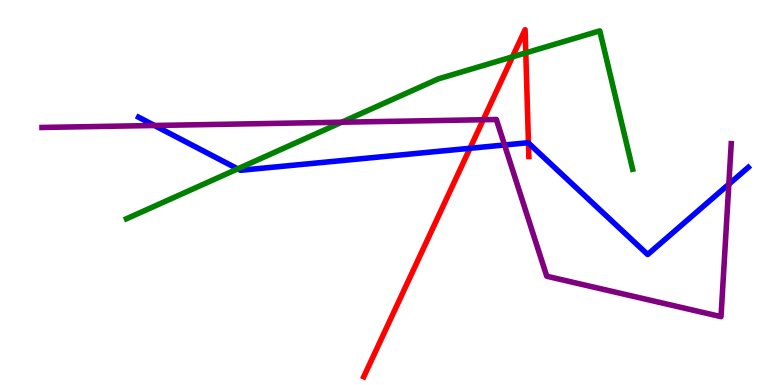[{'lines': ['blue', 'red'], 'intersections': [{'x': 6.06, 'y': 6.15}, {'x': 6.82, 'y': 6.28}]}, {'lines': ['green', 'red'], 'intersections': [{'x': 6.61, 'y': 8.52}, {'x': 6.78, 'y': 8.63}]}, {'lines': ['purple', 'red'], 'intersections': [{'x': 6.24, 'y': 6.89}]}, {'lines': ['blue', 'green'], 'intersections': [{'x': 3.07, 'y': 5.61}]}, {'lines': ['blue', 'purple'], 'intersections': [{'x': 1.99, 'y': 6.74}, {'x': 6.51, 'y': 6.23}, {'x': 9.4, 'y': 5.22}]}, {'lines': ['green', 'purple'], 'intersections': [{'x': 4.41, 'y': 6.83}]}]